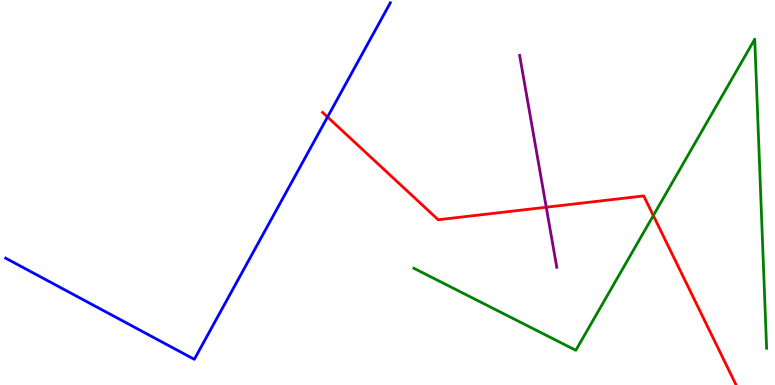[{'lines': ['blue', 'red'], 'intersections': [{'x': 4.23, 'y': 6.96}]}, {'lines': ['green', 'red'], 'intersections': [{'x': 8.43, 'y': 4.4}]}, {'lines': ['purple', 'red'], 'intersections': [{'x': 7.05, 'y': 4.62}]}, {'lines': ['blue', 'green'], 'intersections': []}, {'lines': ['blue', 'purple'], 'intersections': []}, {'lines': ['green', 'purple'], 'intersections': []}]